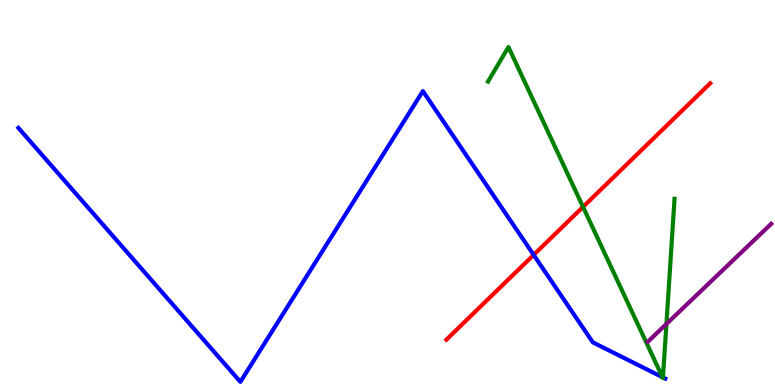[{'lines': ['blue', 'red'], 'intersections': [{'x': 6.89, 'y': 3.38}]}, {'lines': ['green', 'red'], 'intersections': [{'x': 7.52, 'y': 4.63}]}, {'lines': ['purple', 'red'], 'intersections': []}, {'lines': ['blue', 'green'], 'intersections': [{'x': 8.55, 'y': 0.203}, {'x': 8.55, 'y': 0.197}]}, {'lines': ['blue', 'purple'], 'intersections': []}, {'lines': ['green', 'purple'], 'intersections': [{'x': 8.6, 'y': 1.59}]}]